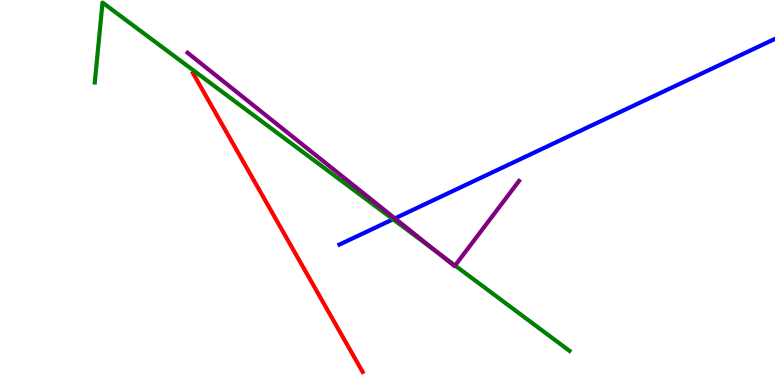[{'lines': ['blue', 'red'], 'intersections': []}, {'lines': ['green', 'red'], 'intersections': []}, {'lines': ['purple', 'red'], 'intersections': []}, {'lines': ['blue', 'green'], 'intersections': [{'x': 5.07, 'y': 4.3}]}, {'lines': ['blue', 'purple'], 'intersections': [{'x': 5.1, 'y': 4.33}]}, {'lines': ['green', 'purple'], 'intersections': [{'x': 5.64, 'y': 3.45}, {'x': 5.87, 'y': 3.1}]}]